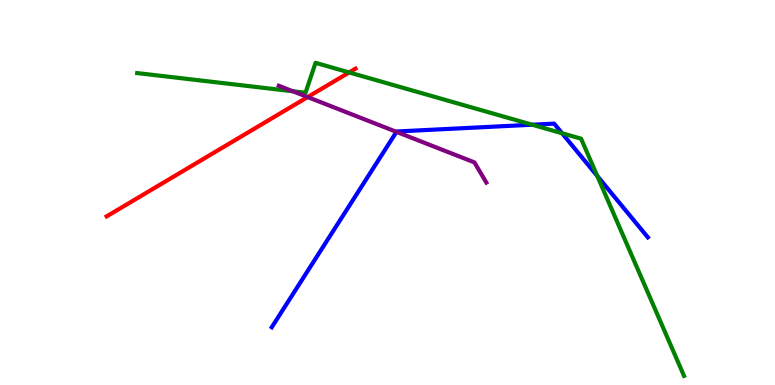[{'lines': ['blue', 'red'], 'intersections': []}, {'lines': ['green', 'red'], 'intersections': [{'x': 4.51, 'y': 8.12}]}, {'lines': ['purple', 'red'], 'intersections': [{'x': 3.97, 'y': 7.48}]}, {'lines': ['blue', 'green'], 'intersections': [{'x': 6.87, 'y': 6.76}, {'x': 7.25, 'y': 6.54}, {'x': 7.71, 'y': 5.43}]}, {'lines': ['blue', 'purple'], 'intersections': [{'x': 5.12, 'y': 6.57}]}, {'lines': ['green', 'purple'], 'intersections': [{'x': 3.78, 'y': 7.63}]}]